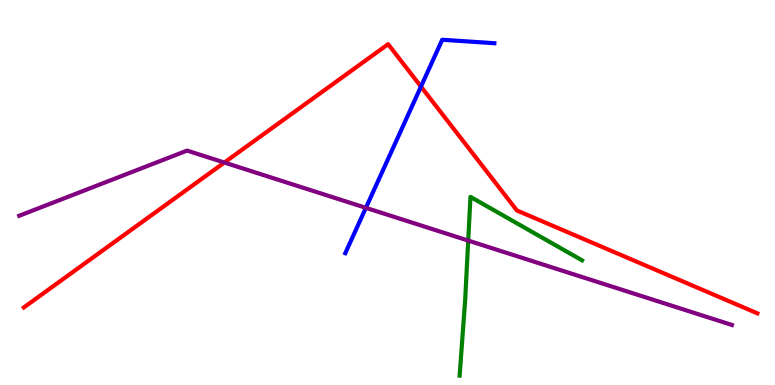[{'lines': ['blue', 'red'], 'intersections': [{'x': 5.43, 'y': 7.75}]}, {'lines': ['green', 'red'], 'intersections': []}, {'lines': ['purple', 'red'], 'intersections': [{'x': 2.89, 'y': 5.78}]}, {'lines': ['blue', 'green'], 'intersections': []}, {'lines': ['blue', 'purple'], 'intersections': [{'x': 4.72, 'y': 4.6}]}, {'lines': ['green', 'purple'], 'intersections': [{'x': 6.04, 'y': 3.75}]}]